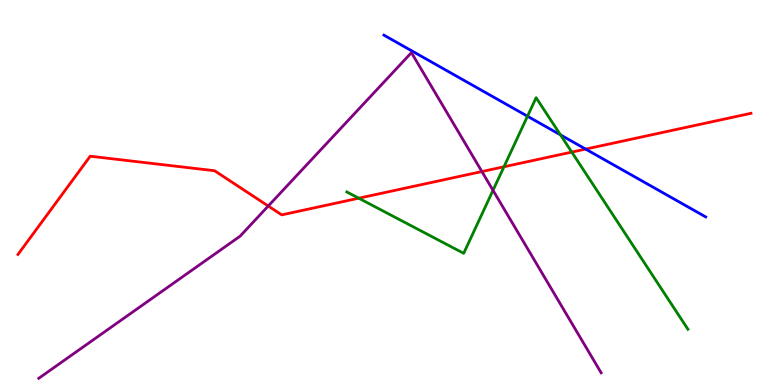[{'lines': ['blue', 'red'], 'intersections': [{'x': 7.56, 'y': 6.13}]}, {'lines': ['green', 'red'], 'intersections': [{'x': 4.63, 'y': 4.85}, {'x': 6.5, 'y': 5.67}, {'x': 7.38, 'y': 6.05}]}, {'lines': ['purple', 'red'], 'intersections': [{'x': 3.46, 'y': 4.65}, {'x': 6.22, 'y': 5.54}]}, {'lines': ['blue', 'green'], 'intersections': [{'x': 6.81, 'y': 6.98}, {'x': 7.23, 'y': 6.5}]}, {'lines': ['blue', 'purple'], 'intersections': []}, {'lines': ['green', 'purple'], 'intersections': [{'x': 6.36, 'y': 5.06}]}]